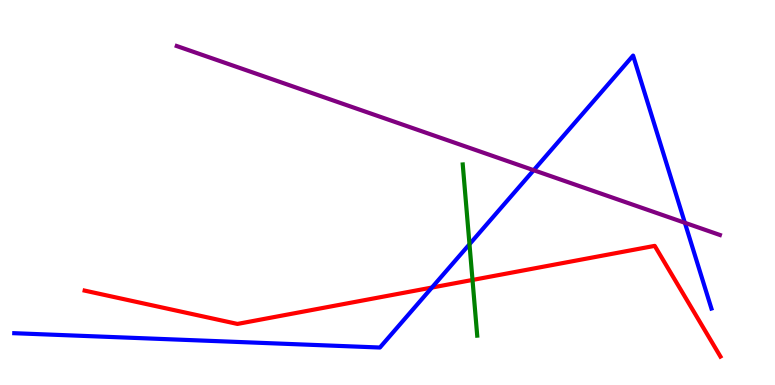[{'lines': ['blue', 'red'], 'intersections': [{'x': 5.57, 'y': 2.53}]}, {'lines': ['green', 'red'], 'intersections': [{'x': 6.1, 'y': 2.73}]}, {'lines': ['purple', 'red'], 'intersections': []}, {'lines': ['blue', 'green'], 'intersections': [{'x': 6.06, 'y': 3.66}]}, {'lines': ['blue', 'purple'], 'intersections': [{'x': 6.89, 'y': 5.58}, {'x': 8.84, 'y': 4.21}]}, {'lines': ['green', 'purple'], 'intersections': []}]